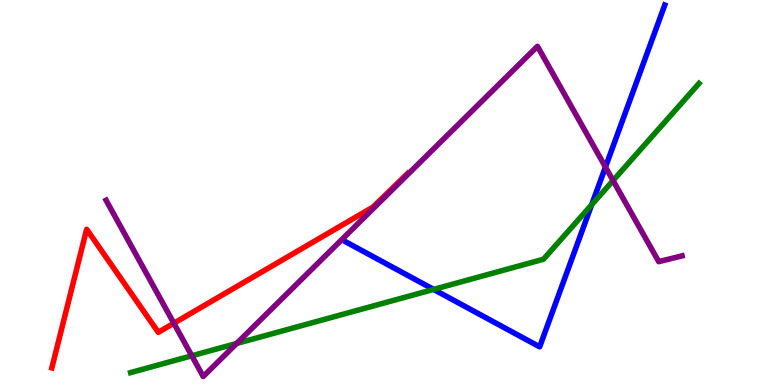[{'lines': ['blue', 'red'], 'intersections': []}, {'lines': ['green', 'red'], 'intersections': []}, {'lines': ['purple', 'red'], 'intersections': [{'x': 2.24, 'y': 1.6}]}, {'lines': ['blue', 'green'], 'intersections': [{'x': 5.59, 'y': 2.48}, {'x': 7.63, 'y': 4.68}]}, {'lines': ['blue', 'purple'], 'intersections': [{'x': 7.81, 'y': 5.66}]}, {'lines': ['green', 'purple'], 'intersections': [{'x': 2.47, 'y': 0.759}, {'x': 3.05, 'y': 1.08}, {'x': 7.91, 'y': 5.31}]}]